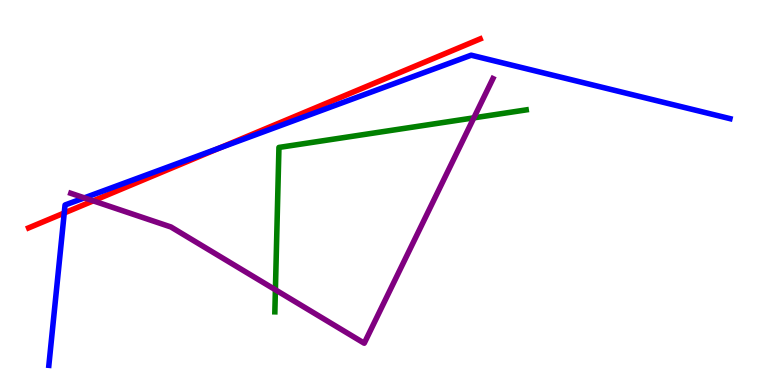[{'lines': ['blue', 'red'], 'intersections': [{'x': 0.829, 'y': 4.47}, {'x': 2.83, 'y': 6.15}]}, {'lines': ['green', 'red'], 'intersections': []}, {'lines': ['purple', 'red'], 'intersections': [{'x': 1.2, 'y': 4.78}]}, {'lines': ['blue', 'green'], 'intersections': []}, {'lines': ['blue', 'purple'], 'intersections': [{'x': 1.09, 'y': 4.86}]}, {'lines': ['green', 'purple'], 'intersections': [{'x': 3.55, 'y': 2.47}, {'x': 6.11, 'y': 6.94}]}]